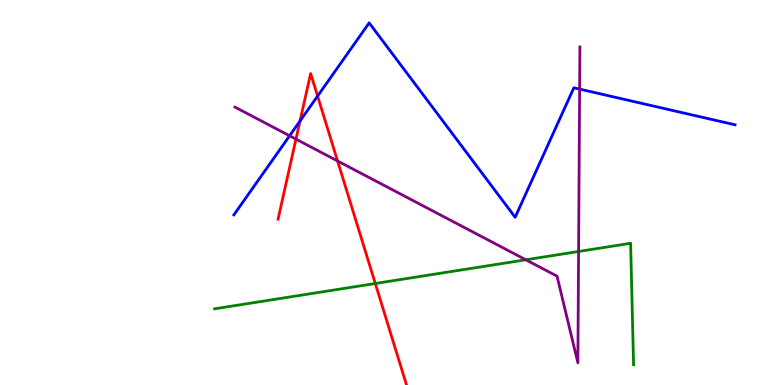[{'lines': ['blue', 'red'], 'intersections': [{'x': 3.87, 'y': 6.86}, {'x': 4.1, 'y': 7.5}]}, {'lines': ['green', 'red'], 'intersections': [{'x': 4.84, 'y': 2.64}]}, {'lines': ['purple', 'red'], 'intersections': [{'x': 3.82, 'y': 6.39}, {'x': 4.36, 'y': 5.82}]}, {'lines': ['blue', 'green'], 'intersections': []}, {'lines': ['blue', 'purple'], 'intersections': [{'x': 3.74, 'y': 6.47}, {'x': 7.48, 'y': 7.69}]}, {'lines': ['green', 'purple'], 'intersections': [{'x': 6.79, 'y': 3.25}, {'x': 7.47, 'y': 3.47}]}]